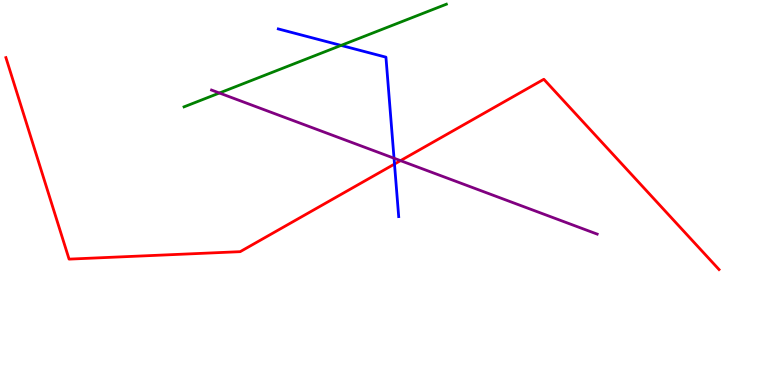[{'lines': ['blue', 'red'], 'intersections': [{'x': 5.09, 'y': 5.74}]}, {'lines': ['green', 'red'], 'intersections': []}, {'lines': ['purple', 'red'], 'intersections': [{'x': 5.17, 'y': 5.83}]}, {'lines': ['blue', 'green'], 'intersections': [{'x': 4.4, 'y': 8.82}]}, {'lines': ['blue', 'purple'], 'intersections': [{'x': 5.08, 'y': 5.89}]}, {'lines': ['green', 'purple'], 'intersections': [{'x': 2.83, 'y': 7.58}]}]